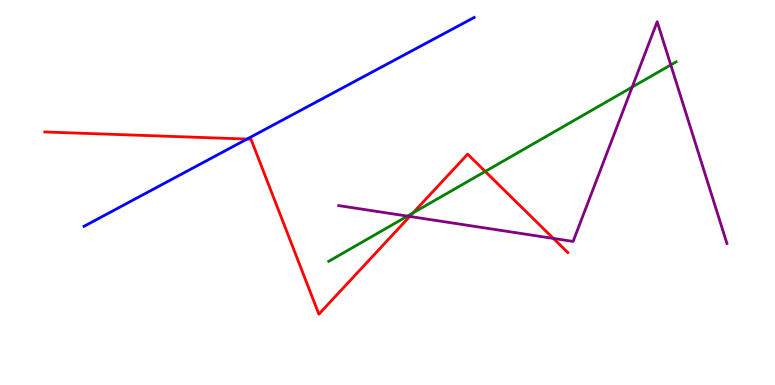[{'lines': ['blue', 'red'], 'intersections': [{'x': 3.19, 'y': 6.39}]}, {'lines': ['green', 'red'], 'intersections': [{'x': 5.33, 'y': 4.47}, {'x': 6.26, 'y': 5.55}]}, {'lines': ['purple', 'red'], 'intersections': [{'x': 5.29, 'y': 4.38}, {'x': 7.14, 'y': 3.81}]}, {'lines': ['blue', 'green'], 'intersections': []}, {'lines': ['blue', 'purple'], 'intersections': []}, {'lines': ['green', 'purple'], 'intersections': [{'x': 5.26, 'y': 4.39}, {'x': 8.16, 'y': 7.74}, {'x': 8.66, 'y': 8.31}]}]